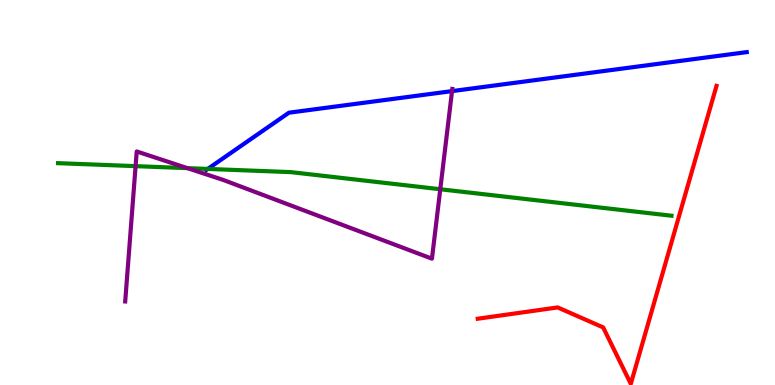[{'lines': ['blue', 'red'], 'intersections': []}, {'lines': ['green', 'red'], 'intersections': []}, {'lines': ['purple', 'red'], 'intersections': []}, {'lines': ['blue', 'green'], 'intersections': [{'x': 2.68, 'y': 5.61}]}, {'lines': ['blue', 'purple'], 'intersections': [{'x': 5.83, 'y': 7.63}]}, {'lines': ['green', 'purple'], 'intersections': [{'x': 1.75, 'y': 5.68}, {'x': 2.42, 'y': 5.63}, {'x': 5.68, 'y': 5.08}]}]